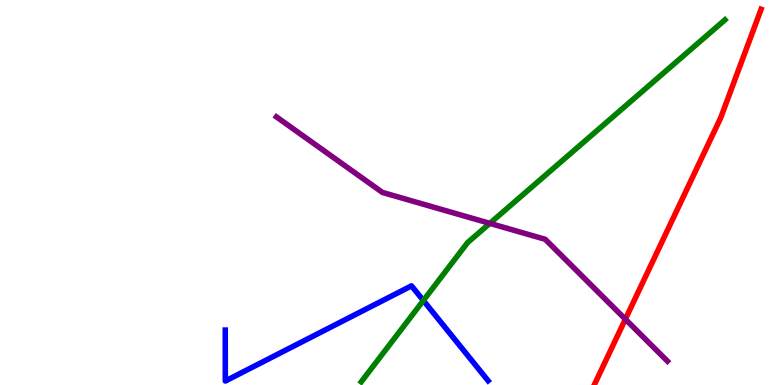[{'lines': ['blue', 'red'], 'intersections': []}, {'lines': ['green', 'red'], 'intersections': []}, {'lines': ['purple', 'red'], 'intersections': [{'x': 8.07, 'y': 1.71}]}, {'lines': ['blue', 'green'], 'intersections': [{'x': 5.46, 'y': 2.19}]}, {'lines': ['blue', 'purple'], 'intersections': []}, {'lines': ['green', 'purple'], 'intersections': [{'x': 6.32, 'y': 4.2}]}]